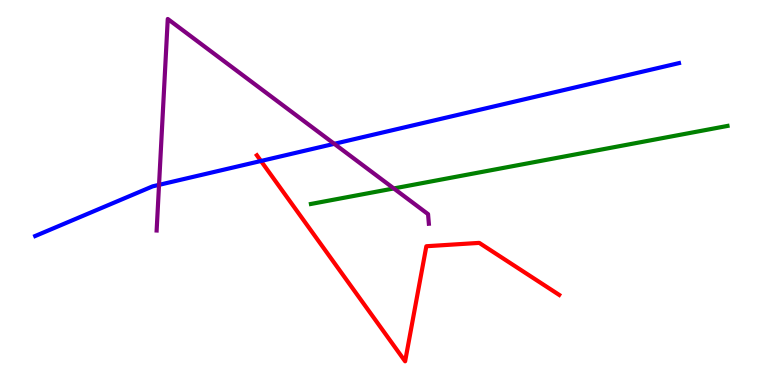[{'lines': ['blue', 'red'], 'intersections': [{'x': 3.37, 'y': 5.82}]}, {'lines': ['green', 'red'], 'intersections': []}, {'lines': ['purple', 'red'], 'intersections': []}, {'lines': ['blue', 'green'], 'intersections': []}, {'lines': ['blue', 'purple'], 'intersections': [{'x': 2.05, 'y': 5.2}, {'x': 4.31, 'y': 6.26}]}, {'lines': ['green', 'purple'], 'intersections': [{'x': 5.08, 'y': 5.11}]}]